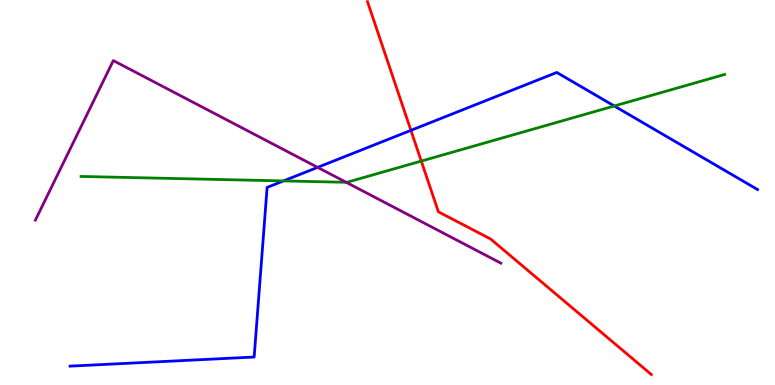[{'lines': ['blue', 'red'], 'intersections': [{'x': 5.3, 'y': 6.61}]}, {'lines': ['green', 'red'], 'intersections': [{'x': 5.44, 'y': 5.82}]}, {'lines': ['purple', 'red'], 'intersections': []}, {'lines': ['blue', 'green'], 'intersections': [{'x': 3.66, 'y': 5.3}, {'x': 7.93, 'y': 7.25}]}, {'lines': ['blue', 'purple'], 'intersections': [{'x': 4.1, 'y': 5.65}]}, {'lines': ['green', 'purple'], 'intersections': [{'x': 4.47, 'y': 5.27}]}]